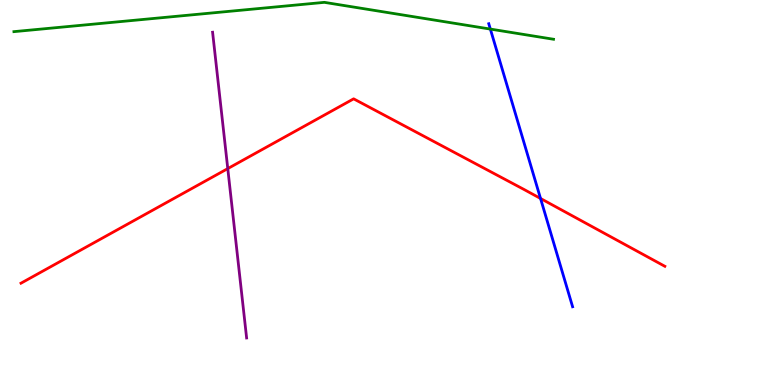[{'lines': ['blue', 'red'], 'intersections': [{'x': 6.97, 'y': 4.84}]}, {'lines': ['green', 'red'], 'intersections': []}, {'lines': ['purple', 'red'], 'intersections': [{'x': 2.94, 'y': 5.62}]}, {'lines': ['blue', 'green'], 'intersections': [{'x': 6.33, 'y': 9.24}]}, {'lines': ['blue', 'purple'], 'intersections': []}, {'lines': ['green', 'purple'], 'intersections': []}]